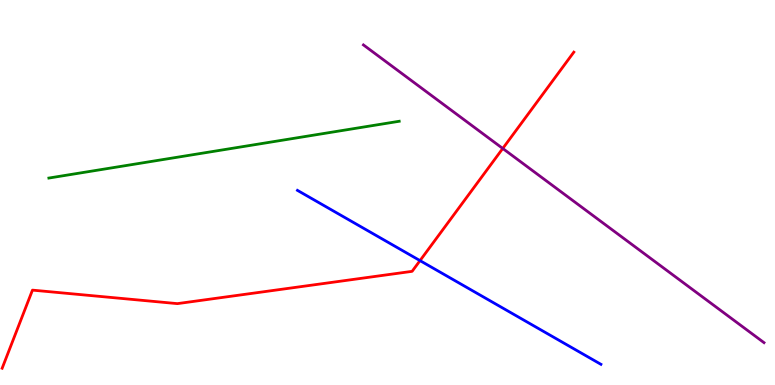[{'lines': ['blue', 'red'], 'intersections': [{'x': 5.42, 'y': 3.23}]}, {'lines': ['green', 'red'], 'intersections': []}, {'lines': ['purple', 'red'], 'intersections': [{'x': 6.49, 'y': 6.14}]}, {'lines': ['blue', 'green'], 'intersections': []}, {'lines': ['blue', 'purple'], 'intersections': []}, {'lines': ['green', 'purple'], 'intersections': []}]